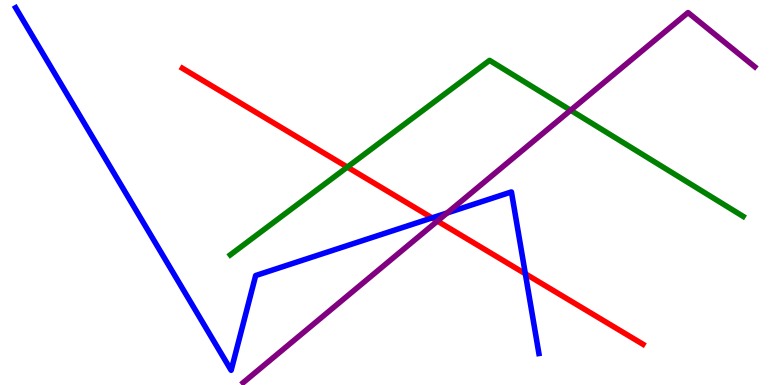[{'lines': ['blue', 'red'], 'intersections': [{'x': 5.58, 'y': 4.34}, {'x': 6.78, 'y': 2.89}]}, {'lines': ['green', 'red'], 'intersections': [{'x': 4.48, 'y': 5.66}]}, {'lines': ['purple', 'red'], 'intersections': [{'x': 5.64, 'y': 4.26}]}, {'lines': ['blue', 'green'], 'intersections': []}, {'lines': ['blue', 'purple'], 'intersections': [{'x': 5.77, 'y': 4.47}]}, {'lines': ['green', 'purple'], 'intersections': [{'x': 7.36, 'y': 7.14}]}]